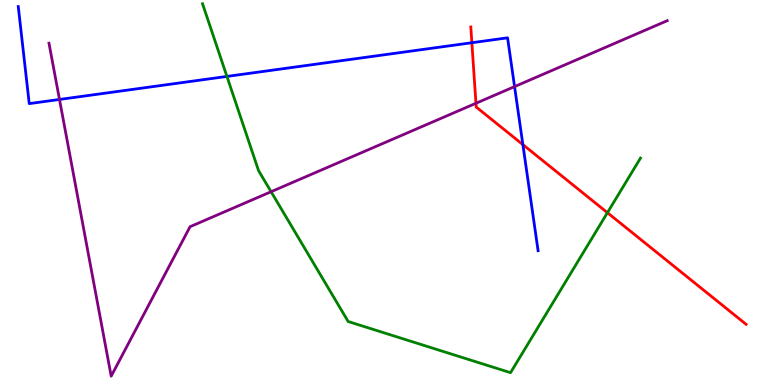[{'lines': ['blue', 'red'], 'intersections': [{'x': 6.09, 'y': 8.89}, {'x': 6.75, 'y': 6.24}]}, {'lines': ['green', 'red'], 'intersections': [{'x': 7.84, 'y': 4.48}]}, {'lines': ['purple', 'red'], 'intersections': [{'x': 6.14, 'y': 7.32}]}, {'lines': ['blue', 'green'], 'intersections': [{'x': 2.93, 'y': 8.01}]}, {'lines': ['blue', 'purple'], 'intersections': [{'x': 0.768, 'y': 7.42}, {'x': 6.64, 'y': 7.75}]}, {'lines': ['green', 'purple'], 'intersections': [{'x': 3.5, 'y': 5.02}]}]